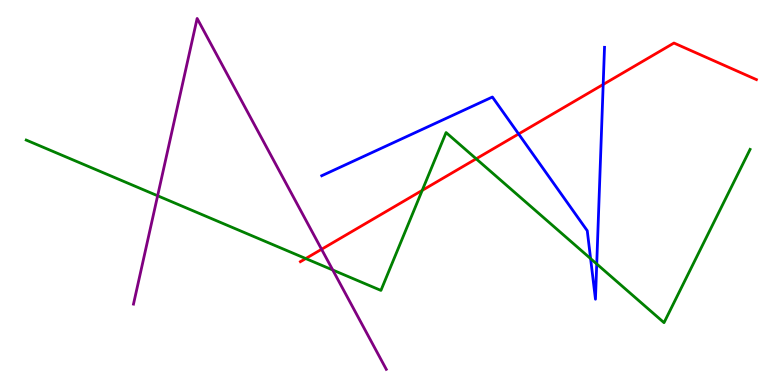[{'lines': ['blue', 'red'], 'intersections': [{'x': 6.69, 'y': 6.52}, {'x': 7.78, 'y': 7.81}]}, {'lines': ['green', 'red'], 'intersections': [{'x': 3.94, 'y': 3.28}, {'x': 5.45, 'y': 5.06}, {'x': 6.14, 'y': 5.88}]}, {'lines': ['purple', 'red'], 'intersections': [{'x': 4.15, 'y': 3.53}]}, {'lines': ['blue', 'green'], 'intersections': [{'x': 7.62, 'y': 3.28}, {'x': 7.7, 'y': 3.14}]}, {'lines': ['blue', 'purple'], 'intersections': []}, {'lines': ['green', 'purple'], 'intersections': [{'x': 2.03, 'y': 4.92}, {'x': 4.29, 'y': 2.99}]}]